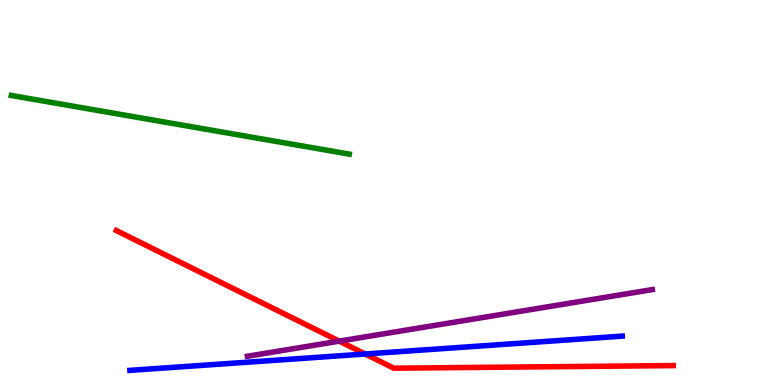[{'lines': ['blue', 'red'], 'intersections': [{'x': 4.71, 'y': 0.805}]}, {'lines': ['green', 'red'], 'intersections': []}, {'lines': ['purple', 'red'], 'intersections': [{'x': 4.38, 'y': 1.14}]}, {'lines': ['blue', 'green'], 'intersections': []}, {'lines': ['blue', 'purple'], 'intersections': []}, {'lines': ['green', 'purple'], 'intersections': []}]